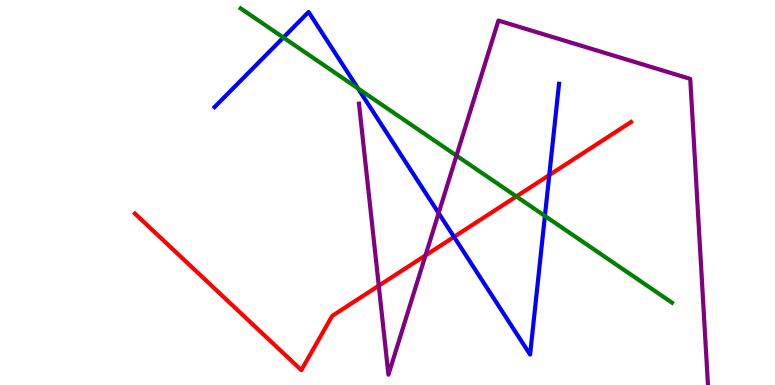[{'lines': ['blue', 'red'], 'intersections': [{'x': 5.86, 'y': 3.85}, {'x': 7.09, 'y': 5.45}]}, {'lines': ['green', 'red'], 'intersections': [{'x': 6.66, 'y': 4.9}]}, {'lines': ['purple', 'red'], 'intersections': [{'x': 4.89, 'y': 2.58}, {'x': 5.49, 'y': 3.37}]}, {'lines': ['blue', 'green'], 'intersections': [{'x': 3.66, 'y': 9.03}, {'x': 4.62, 'y': 7.7}, {'x': 7.03, 'y': 4.39}]}, {'lines': ['blue', 'purple'], 'intersections': [{'x': 5.66, 'y': 4.47}]}, {'lines': ['green', 'purple'], 'intersections': [{'x': 5.89, 'y': 5.96}]}]